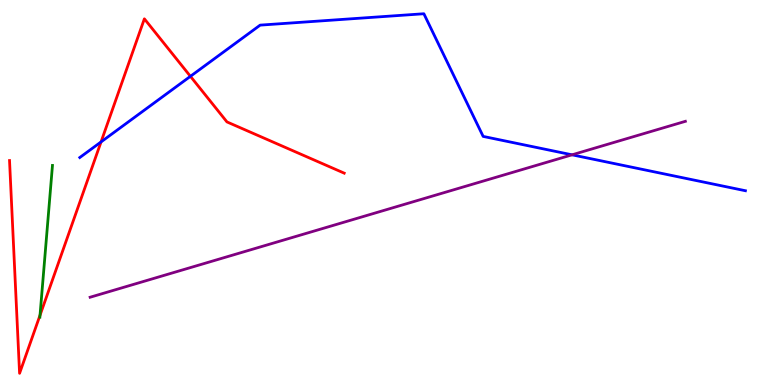[{'lines': ['blue', 'red'], 'intersections': [{'x': 1.3, 'y': 6.31}, {'x': 2.46, 'y': 8.02}]}, {'lines': ['green', 'red'], 'intersections': [{'x': 0.516, 'y': 1.81}]}, {'lines': ['purple', 'red'], 'intersections': []}, {'lines': ['blue', 'green'], 'intersections': []}, {'lines': ['blue', 'purple'], 'intersections': [{'x': 7.38, 'y': 5.98}]}, {'lines': ['green', 'purple'], 'intersections': []}]